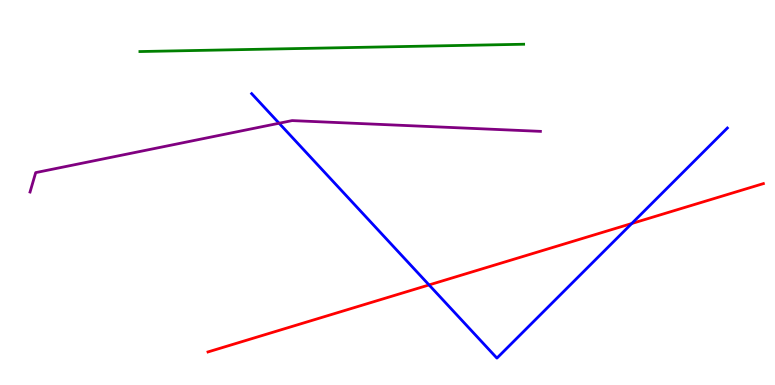[{'lines': ['blue', 'red'], 'intersections': [{'x': 5.54, 'y': 2.6}, {'x': 8.15, 'y': 4.19}]}, {'lines': ['green', 'red'], 'intersections': []}, {'lines': ['purple', 'red'], 'intersections': []}, {'lines': ['blue', 'green'], 'intersections': []}, {'lines': ['blue', 'purple'], 'intersections': [{'x': 3.6, 'y': 6.8}]}, {'lines': ['green', 'purple'], 'intersections': []}]